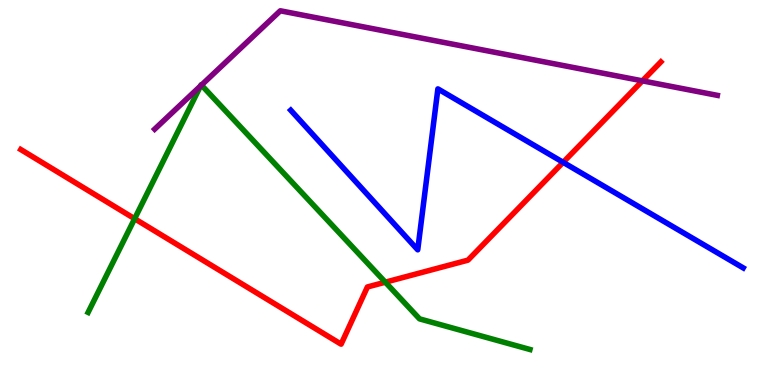[{'lines': ['blue', 'red'], 'intersections': [{'x': 7.27, 'y': 5.78}]}, {'lines': ['green', 'red'], 'intersections': [{'x': 1.74, 'y': 4.32}, {'x': 4.97, 'y': 2.67}]}, {'lines': ['purple', 'red'], 'intersections': [{'x': 8.29, 'y': 7.9}]}, {'lines': ['blue', 'green'], 'intersections': []}, {'lines': ['blue', 'purple'], 'intersections': []}, {'lines': ['green', 'purple'], 'intersections': [{'x': 2.59, 'y': 7.77}, {'x': 2.6, 'y': 7.79}]}]